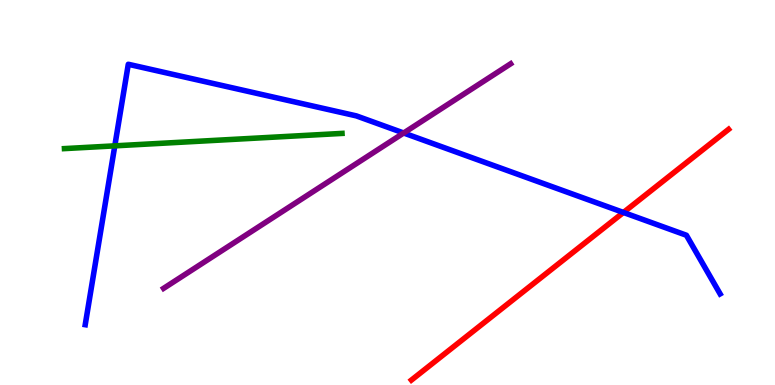[{'lines': ['blue', 'red'], 'intersections': [{'x': 8.04, 'y': 4.48}]}, {'lines': ['green', 'red'], 'intersections': []}, {'lines': ['purple', 'red'], 'intersections': []}, {'lines': ['blue', 'green'], 'intersections': [{'x': 1.48, 'y': 6.21}]}, {'lines': ['blue', 'purple'], 'intersections': [{'x': 5.21, 'y': 6.55}]}, {'lines': ['green', 'purple'], 'intersections': []}]